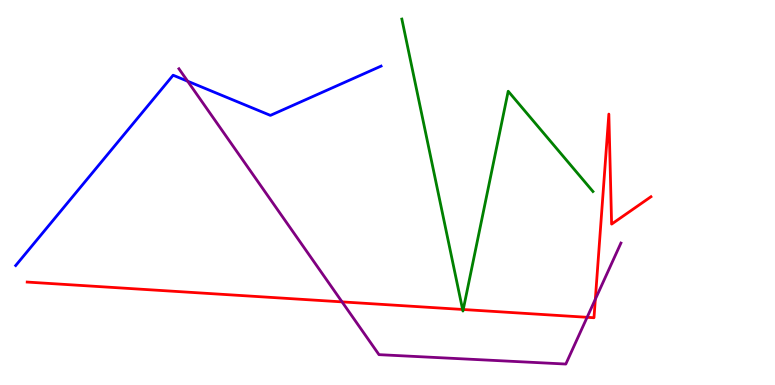[{'lines': ['blue', 'red'], 'intersections': []}, {'lines': ['green', 'red'], 'intersections': [{'x': 5.97, 'y': 1.96}, {'x': 5.98, 'y': 1.96}]}, {'lines': ['purple', 'red'], 'intersections': [{'x': 4.41, 'y': 2.16}, {'x': 7.58, 'y': 1.76}, {'x': 7.68, 'y': 2.23}]}, {'lines': ['blue', 'green'], 'intersections': []}, {'lines': ['blue', 'purple'], 'intersections': [{'x': 2.42, 'y': 7.89}]}, {'lines': ['green', 'purple'], 'intersections': []}]